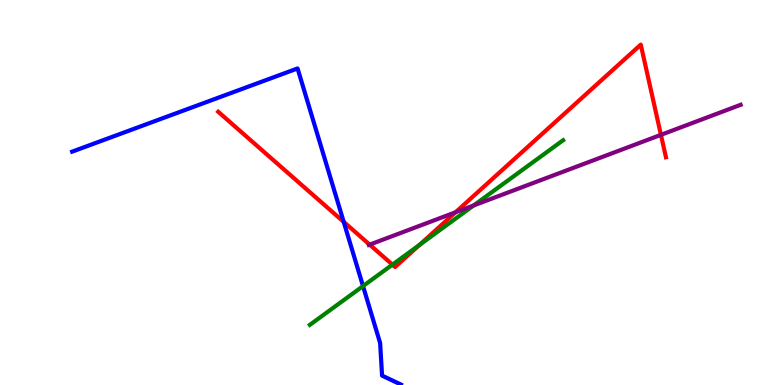[{'lines': ['blue', 'red'], 'intersections': [{'x': 4.43, 'y': 4.24}]}, {'lines': ['green', 'red'], 'intersections': [{'x': 5.06, 'y': 3.13}, {'x': 5.41, 'y': 3.64}]}, {'lines': ['purple', 'red'], 'intersections': [{'x': 4.77, 'y': 3.65}, {'x': 5.88, 'y': 4.49}, {'x': 8.53, 'y': 6.5}]}, {'lines': ['blue', 'green'], 'intersections': [{'x': 4.68, 'y': 2.57}]}, {'lines': ['blue', 'purple'], 'intersections': []}, {'lines': ['green', 'purple'], 'intersections': [{'x': 6.11, 'y': 4.66}]}]